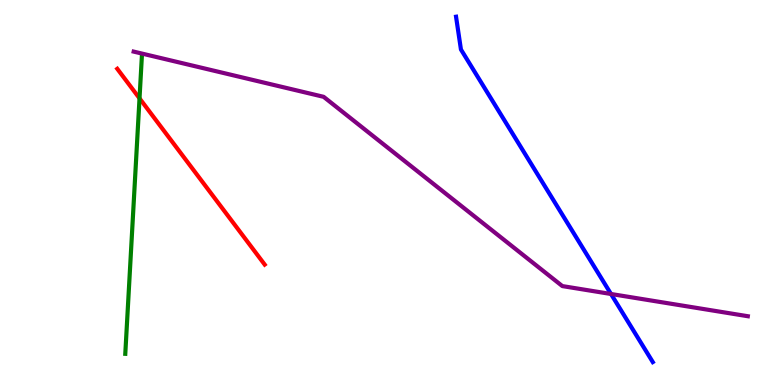[{'lines': ['blue', 'red'], 'intersections': []}, {'lines': ['green', 'red'], 'intersections': [{'x': 1.8, 'y': 7.45}]}, {'lines': ['purple', 'red'], 'intersections': []}, {'lines': ['blue', 'green'], 'intersections': []}, {'lines': ['blue', 'purple'], 'intersections': [{'x': 7.88, 'y': 2.36}]}, {'lines': ['green', 'purple'], 'intersections': []}]